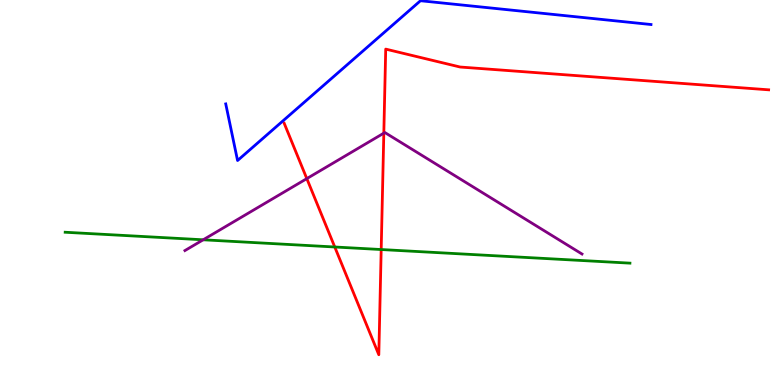[{'lines': ['blue', 'red'], 'intersections': []}, {'lines': ['green', 'red'], 'intersections': [{'x': 4.32, 'y': 3.58}, {'x': 4.92, 'y': 3.52}]}, {'lines': ['purple', 'red'], 'intersections': [{'x': 3.96, 'y': 5.36}, {'x': 4.95, 'y': 6.54}]}, {'lines': ['blue', 'green'], 'intersections': []}, {'lines': ['blue', 'purple'], 'intersections': []}, {'lines': ['green', 'purple'], 'intersections': [{'x': 2.62, 'y': 3.77}]}]